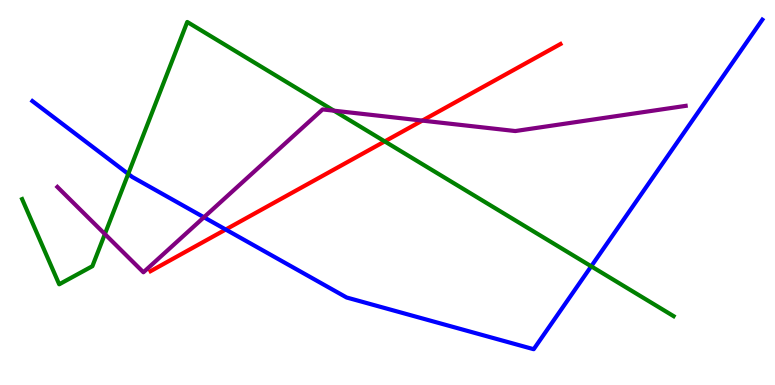[{'lines': ['blue', 'red'], 'intersections': [{'x': 2.91, 'y': 4.04}]}, {'lines': ['green', 'red'], 'intersections': [{'x': 4.96, 'y': 6.33}]}, {'lines': ['purple', 'red'], 'intersections': [{'x': 5.45, 'y': 6.87}]}, {'lines': ['blue', 'green'], 'intersections': [{'x': 1.65, 'y': 5.48}, {'x': 7.63, 'y': 3.08}]}, {'lines': ['blue', 'purple'], 'intersections': [{'x': 2.63, 'y': 4.36}]}, {'lines': ['green', 'purple'], 'intersections': [{'x': 1.35, 'y': 3.92}, {'x': 4.31, 'y': 7.12}]}]